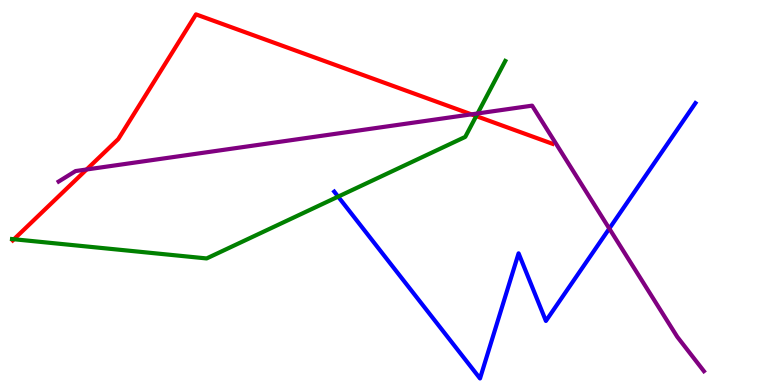[{'lines': ['blue', 'red'], 'intersections': []}, {'lines': ['green', 'red'], 'intersections': [{'x': 0.18, 'y': 3.79}, {'x': 6.14, 'y': 6.98}]}, {'lines': ['purple', 'red'], 'intersections': [{'x': 1.12, 'y': 5.6}, {'x': 6.08, 'y': 7.03}]}, {'lines': ['blue', 'green'], 'intersections': [{'x': 4.36, 'y': 4.89}]}, {'lines': ['blue', 'purple'], 'intersections': [{'x': 7.86, 'y': 4.06}]}, {'lines': ['green', 'purple'], 'intersections': [{'x': 6.16, 'y': 7.05}]}]